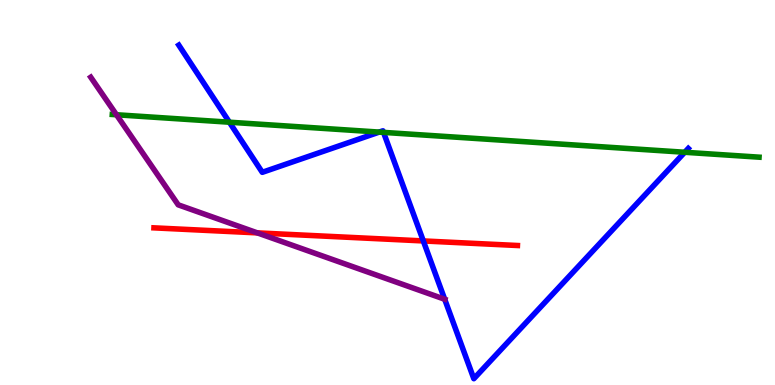[{'lines': ['blue', 'red'], 'intersections': [{'x': 5.46, 'y': 3.74}]}, {'lines': ['green', 'red'], 'intersections': []}, {'lines': ['purple', 'red'], 'intersections': [{'x': 3.32, 'y': 3.95}]}, {'lines': ['blue', 'green'], 'intersections': [{'x': 2.96, 'y': 6.83}, {'x': 4.89, 'y': 6.57}, {'x': 4.95, 'y': 6.56}, {'x': 8.84, 'y': 6.05}]}, {'lines': ['blue', 'purple'], 'intersections': [{'x': 5.74, 'y': 2.23}]}, {'lines': ['green', 'purple'], 'intersections': [{'x': 1.5, 'y': 7.02}]}]